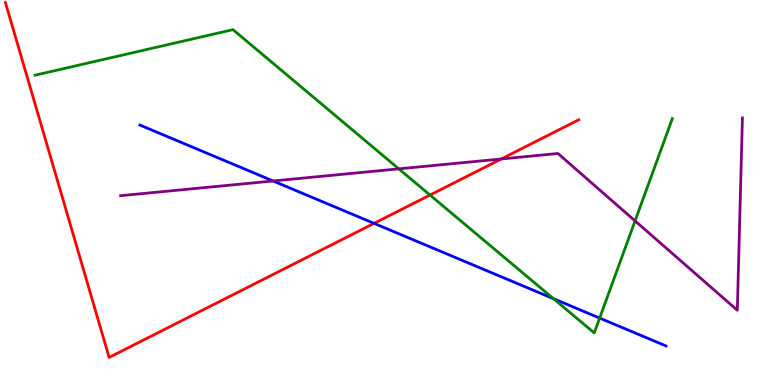[{'lines': ['blue', 'red'], 'intersections': [{'x': 4.83, 'y': 4.2}]}, {'lines': ['green', 'red'], 'intersections': [{'x': 5.55, 'y': 4.93}]}, {'lines': ['purple', 'red'], 'intersections': [{'x': 6.47, 'y': 5.87}]}, {'lines': ['blue', 'green'], 'intersections': [{'x': 7.14, 'y': 2.24}, {'x': 7.74, 'y': 1.74}]}, {'lines': ['blue', 'purple'], 'intersections': [{'x': 3.52, 'y': 5.3}]}, {'lines': ['green', 'purple'], 'intersections': [{'x': 5.15, 'y': 5.61}, {'x': 8.19, 'y': 4.26}]}]